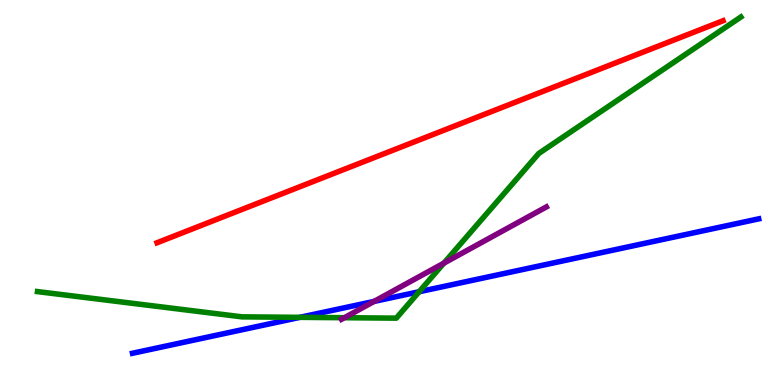[{'lines': ['blue', 'red'], 'intersections': []}, {'lines': ['green', 'red'], 'intersections': []}, {'lines': ['purple', 'red'], 'intersections': []}, {'lines': ['blue', 'green'], 'intersections': [{'x': 3.87, 'y': 1.76}, {'x': 5.41, 'y': 2.42}]}, {'lines': ['blue', 'purple'], 'intersections': [{'x': 4.83, 'y': 2.17}]}, {'lines': ['green', 'purple'], 'intersections': [{'x': 4.44, 'y': 1.75}, {'x': 5.73, 'y': 3.17}]}]